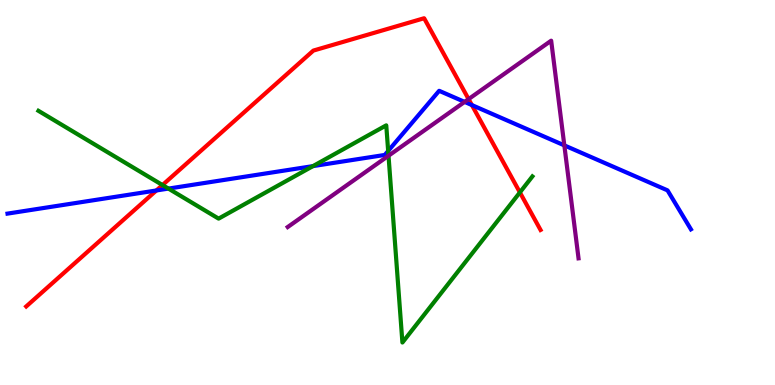[{'lines': ['blue', 'red'], 'intersections': [{'x': 2.02, 'y': 5.05}, {'x': 6.09, 'y': 7.27}]}, {'lines': ['green', 'red'], 'intersections': [{'x': 2.1, 'y': 5.19}, {'x': 6.71, 'y': 5.0}]}, {'lines': ['purple', 'red'], 'intersections': [{'x': 6.05, 'y': 7.43}]}, {'lines': ['blue', 'green'], 'intersections': [{'x': 2.17, 'y': 5.1}, {'x': 4.04, 'y': 5.69}, {'x': 5.01, 'y': 6.08}]}, {'lines': ['blue', 'purple'], 'intersections': [{'x': 6.0, 'y': 7.35}, {'x': 7.28, 'y': 6.22}]}, {'lines': ['green', 'purple'], 'intersections': [{'x': 5.01, 'y': 5.95}]}]